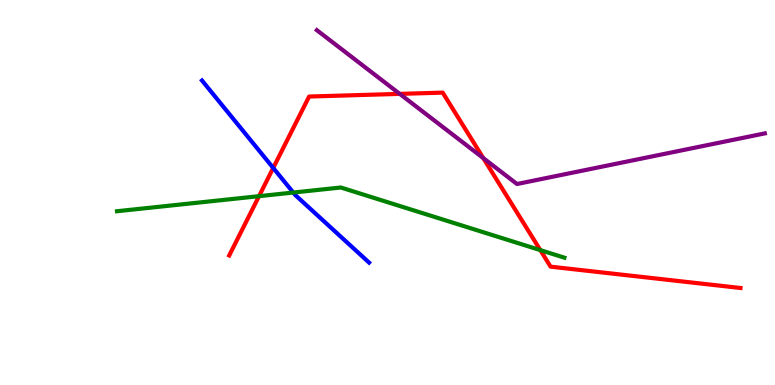[{'lines': ['blue', 'red'], 'intersections': [{'x': 3.53, 'y': 5.64}]}, {'lines': ['green', 'red'], 'intersections': [{'x': 3.34, 'y': 4.9}, {'x': 6.97, 'y': 3.5}]}, {'lines': ['purple', 'red'], 'intersections': [{'x': 5.16, 'y': 7.56}, {'x': 6.24, 'y': 5.89}]}, {'lines': ['blue', 'green'], 'intersections': [{'x': 3.78, 'y': 5.0}]}, {'lines': ['blue', 'purple'], 'intersections': []}, {'lines': ['green', 'purple'], 'intersections': []}]